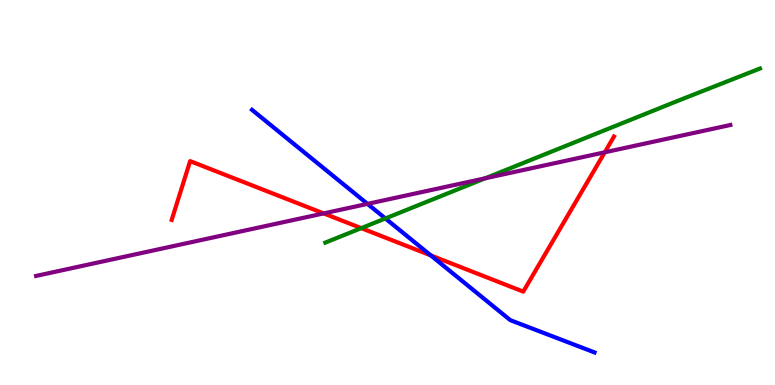[{'lines': ['blue', 'red'], 'intersections': [{'x': 5.56, 'y': 3.37}]}, {'lines': ['green', 'red'], 'intersections': [{'x': 4.66, 'y': 4.07}]}, {'lines': ['purple', 'red'], 'intersections': [{'x': 4.18, 'y': 4.46}, {'x': 7.8, 'y': 6.04}]}, {'lines': ['blue', 'green'], 'intersections': [{'x': 4.97, 'y': 4.33}]}, {'lines': ['blue', 'purple'], 'intersections': [{'x': 4.74, 'y': 4.7}]}, {'lines': ['green', 'purple'], 'intersections': [{'x': 6.26, 'y': 5.37}]}]